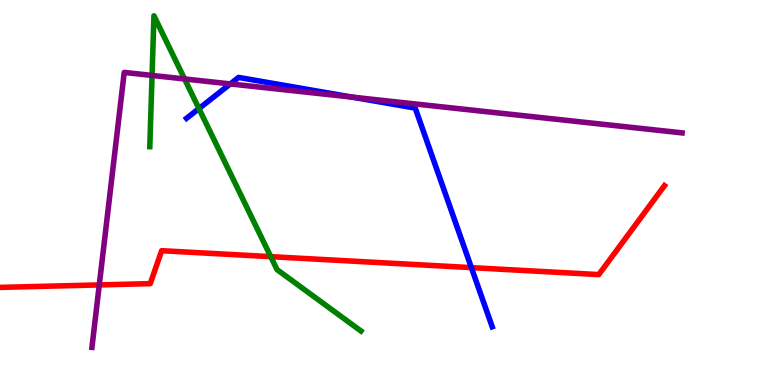[{'lines': ['blue', 'red'], 'intersections': [{'x': 6.08, 'y': 3.05}]}, {'lines': ['green', 'red'], 'intersections': [{'x': 3.49, 'y': 3.33}]}, {'lines': ['purple', 'red'], 'intersections': [{'x': 1.28, 'y': 2.6}]}, {'lines': ['blue', 'green'], 'intersections': [{'x': 2.57, 'y': 7.18}]}, {'lines': ['blue', 'purple'], 'intersections': [{'x': 2.97, 'y': 7.82}, {'x': 4.54, 'y': 7.48}]}, {'lines': ['green', 'purple'], 'intersections': [{'x': 1.96, 'y': 8.04}, {'x': 2.38, 'y': 7.95}]}]